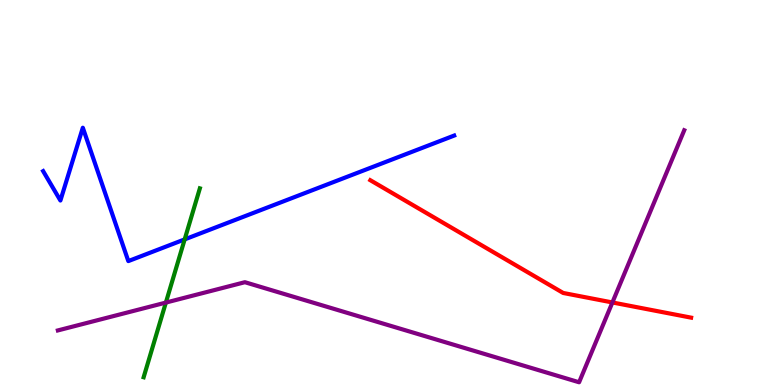[{'lines': ['blue', 'red'], 'intersections': []}, {'lines': ['green', 'red'], 'intersections': []}, {'lines': ['purple', 'red'], 'intersections': [{'x': 7.9, 'y': 2.14}]}, {'lines': ['blue', 'green'], 'intersections': [{'x': 2.38, 'y': 3.78}]}, {'lines': ['blue', 'purple'], 'intersections': []}, {'lines': ['green', 'purple'], 'intersections': [{'x': 2.14, 'y': 2.14}]}]